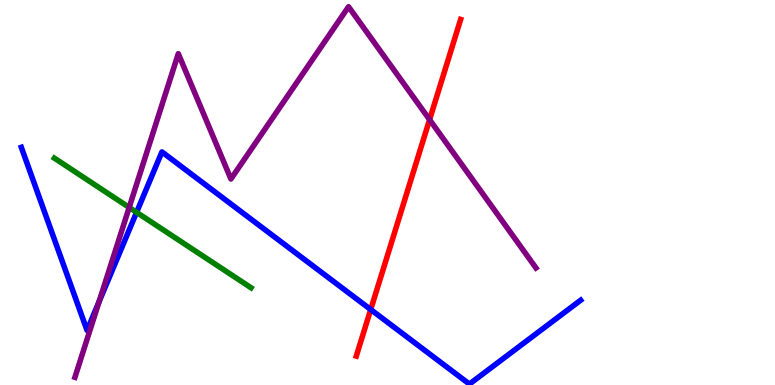[{'lines': ['blue', 'red'], 'intersections': [{'x': 4.78, 'y': 1.96}]}, {'lines': ['green', 'red'], 'intersections': []}, {'lines': ['purple', 'red'], 'intersections': [{'x': 5.54, 'y': 6.89}]}, {'lines': ['blue', 'green'], 'intersections': [{'x': 1.76, 'y': 4.49}]}, {'lines': ['blue', 'purple'], 'intersections': [{'x': 1.28, 'y': 2.17}]}, {'lines': ['green', 'purple'], 'intersections': [{'x': 1.67, 'y': 4.61}]}]